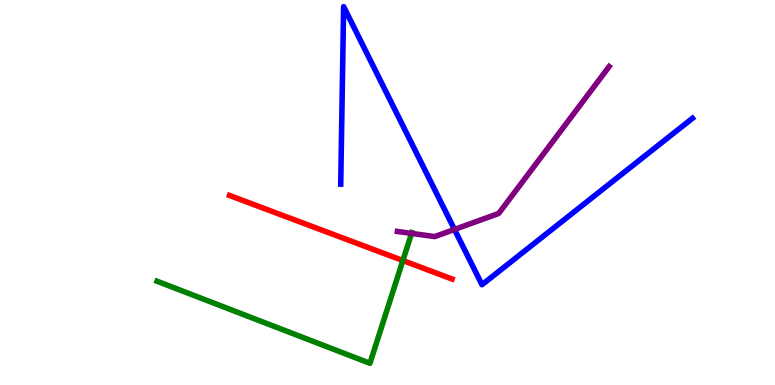[{'lines': ['blue', 'red'], 'intersections': []}, {'lines': ['green', 'red'], 'intersections': [{'x': 5.2, 'y': 3.23}]}, {'lines': ['purple', 'red'], 'intersections': []}, {'lines': ['blue', 'green'], 'intersections': []}, {'lines': ['blue', 'purple'], 'intersections': [{'x': 5.86, 'y': 4.04}]}, {'lines': ['green', 'purple'], 'intersections': [{'x': 5.31, 'y': 3.94}]}]